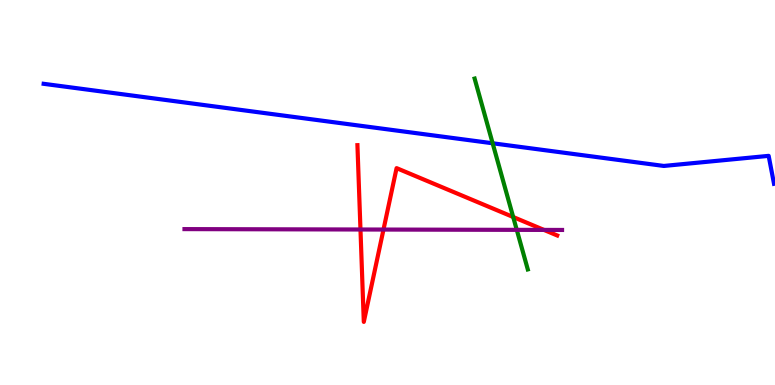[{'lines': ['blue', 'red'], 'intersections': []}, {'lines': ['green', 'red'], 'intersections': [{'x': 6.62, 'y': 4.36}]}, {'lines': ['purple', 'red'], 'intersections': [{'x': 4.65, 'y': 4.04}, {'x': 4.95, 'y': 4.04}, {'x': 7.02, 'y': 4.03}]}, {'lines': ['blue', 'green'], 'intersections': [{'x': 6.36, 'y': 6.28}]}, {'lines': ['blue', 'purple'], 'intersections': []}, {'lines': ['green', 'purple'], 'intersections': [{'x': 6.67, 'y': 4.03}]}]